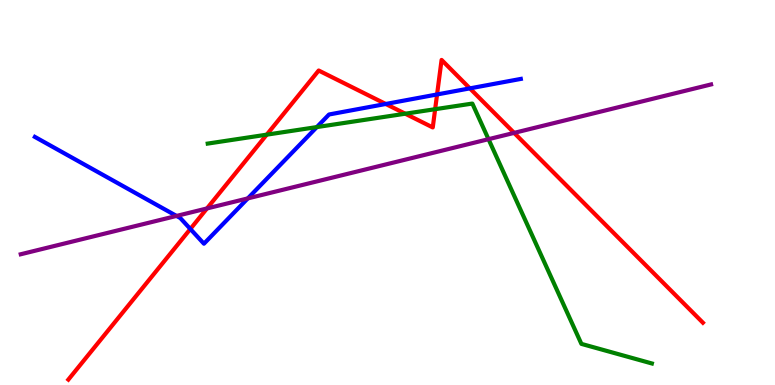[{'lines': ['blue', 'red'], 'intersections': [{'x': 2.46, 'y': 4.05}, {'x': 4.98, 'y': 7.3}, {'x': 5.64, 'y': 7.55}, {'x': 6.06, 'y': 7.7}]}, {'lines': ['green', 'red'], 'intersections': [{'x': 3.44, 'y': 6.5}, {'x': 5.23, 'y': 7.05}, {'x': 5.61, 'y': 7.16}]}, {'lines': ['purple', 'red'], 'intersections': [{'x': 2.67, 'y': 4.59}, {'x': 6.63, 'y': 6.55}]}, {'lines': ['blue', 'green'], 'intersections': [{'x': 4.09, 'y': 6.7}]}, {'lines': ['blue', 'purple'], 'intersections': [{'x': 2.28, 'y': 4.39}, {'x': 3.2, 'y': 4.85}]}, {'lines': ['green', 'purple'], 'intersections': [{'x': 6.3, 'y': 6.38}]}]